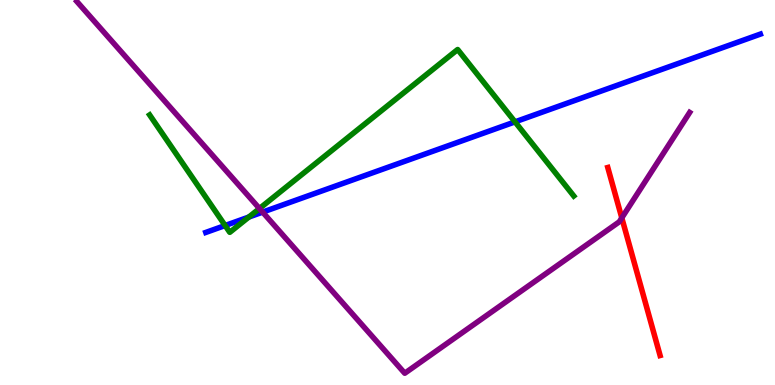[{'lines': ['blue', 'red'], 'intersections': []}, {'lines': ['green', 'red'], 'intersections': []}, {'lines': ['purple', 'red'], 'intersections': [{'x': 8.02, 'y': 4.34}]}, {'lines': ['blue', 'green'], 'intersections': [{'x': 2.9, 'y': 4.14}, {'x': 3.21, 'y': 4.36}, {'x': 6.65, 'y': 6.83}]}, {'lines': ['blue', 'purple'], 'intersections': [{'x': 3.39, 'y': 4.49}]}, {'lines': ['green', 'purple'], 'intersections': [{'x': 3.35, 'y': 4.58}]}]